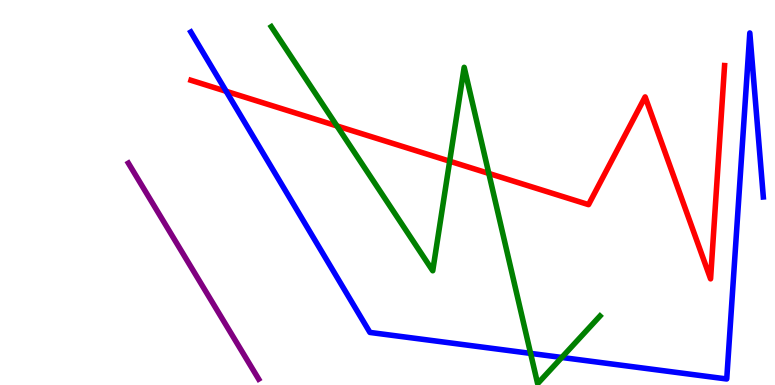[{'lines': ['blue', 'red'], 'intersections': [{'x': 2.92, 'y': 7.63}]}, {'lines': ['green', 'red'], 'intersections': [{'x': 4.35, 'y': 6.73}, {'x': 5.8, 'y': 5.81}, {'x': 6.31, 'y': 5.5}]}, {'lines': ['purple', 'red'], 'intersections': []}, {'lines': ['blue', 'green'], 'intersections': [{'x': 6.85, 'y': 0.821}, {'x': 7.25, 'y': 0.715}]}, {'lines': ['blue', 'purple'], 'intersections': []}, {'lines': ['green', 'purple'], 'intersections': []}]